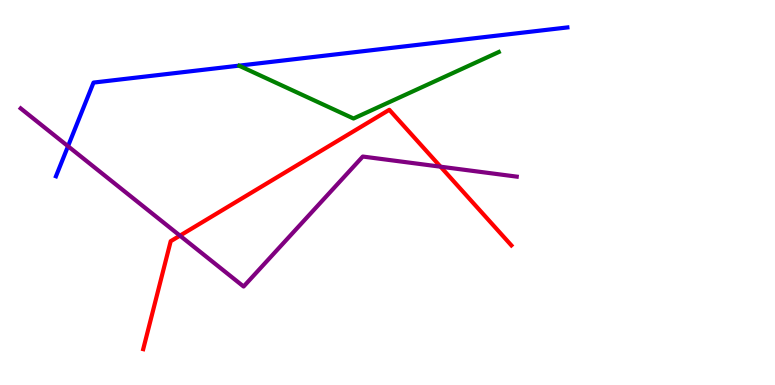[{'lines': ['blue', 'red'], 'intersections': []}, {'lines': ['green', 'red'], 'intersections': []}, {'lines': ['purple', 'red'], 'intersections': [{'x': 2.32, 'y': 3.88}, {'x': 5.68, 'y': 5.67}]}, {'lines': ['blue', 'green'], 'intersections': []}, {'lines': ['blue', 'purple'], 'intersections': [{'x': 0.878, 'y': 6.2}]}, {'lines': ['green', 'purple'], 'intersections': []}]